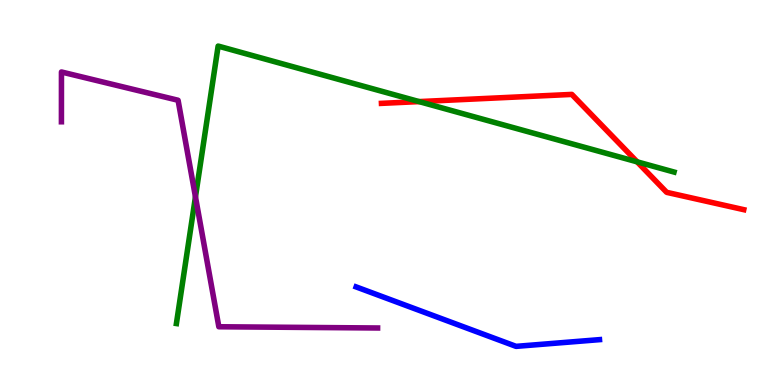[{'lines': ['blue', 'red'], 'intersections': []}, {'lines': ['green', 'red'], 'intersections': [{'x': 5.41, 'y': 7.36}, {'x': 8.22, 'y': 5.8}]}, {'lines': ['purple', 'red'], 'intersections': []}, {'lines': ['blue', 'green'], 'intersections': []}, {'lines': ['blue', 'purple'], 'intersections': []}, {'lines': ['green', 'purple'], 'intersections': [{'x': 2.52, 'y': 4.89}]}]